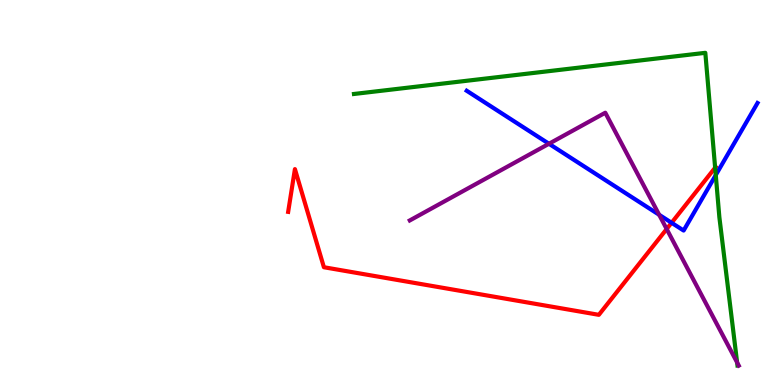[{'lines': ['blue', 'red'], 'intersections': [{'x': 8.67, 'y': 4.21}]}, {'lines': ['green', 'red'], 'intersections': [{'x': 9.23, 'y': 5.64}]}, {'lines': ['purple', 'red'], 'intersections': [{'x': 8.6, 'y': 4.05}]}, {'lines': ['blue', 'green'], 'intersections': [{'x': 9.24, 'y': 5.45}]}, {'lines': ['blue', 'purple'], 'intersections': [{'x': 7.08, 'y': 6.27}, {'x': 8.51, 'y': 4.42}]}, {'lines': ['green', 'purple'], 'intersections': [{'x': 9.51, 'y': 0.586}]}]